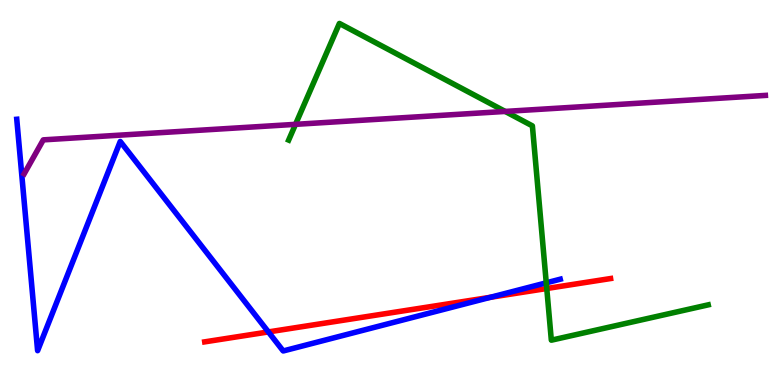[{'lines': ['blue', 'red'], 'intersections': [{'x': 3.46, 'y': 1.38}, {'x': 6.33, 'y': 2.28}]}, {'lines': ['green', 'red'], 'intersections': [{'x': 7.05, 'y': 2.51}]}, {'lines': ['purple', 'red'], 'intersections': []}, {'lines': ['blue', 'green'], 'intersections': [{'x': 7.05, 'y': 2.65}]}, {'lines': ['blue', 'purple'], 'intersections': []}, {'lines': ['green', 'purple'], 'intersections': [{'x': 3.81, 'y': 6.77}, {'x': 6.52, 'y': 7.11}]}]